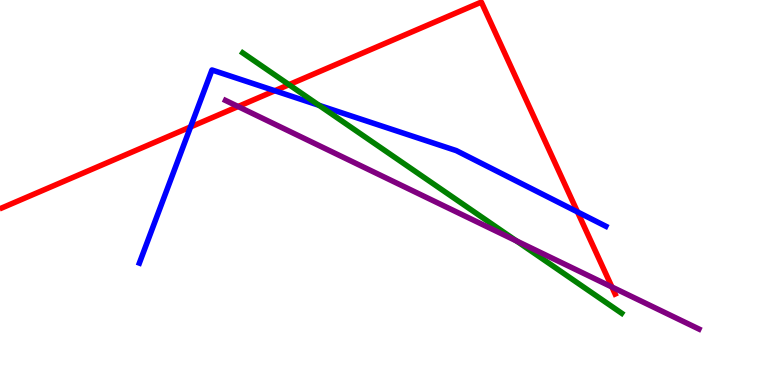[{'lines': ['blue', 'red'], 'intersections': [{'x': 2.46, 'y': 6.7}, {'x': 3.55, 'y': 7.64}, {'x': 7.45, 'y': 4.5}]}, {'lines': ['green', 'red'], 'intersections': [{'x': 3.73, 'y': 7.8}]}, {'lines': ['purple', 'red'], 'intersections': [{'x': 3.07, 'y': 7.23}, {'x': 7.9, 'y': 2.55}]}, {'lines': ['blue', 'green'], 'intersections': [{'x': 4.12, 'y': 7.26}]}, {'lines': ['blue', 'purple'], 'intersections': []}, {'lines': ['green', 'purple'], 'intersections': [{'x': 6.66, 'y': 3.74}]}]